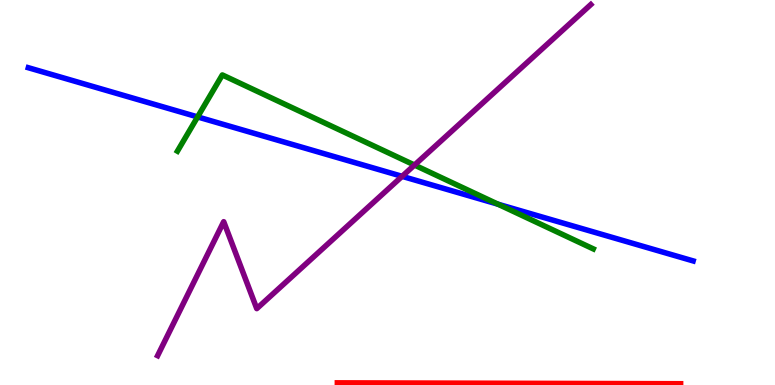[{'lines': ['blue', 'red'], 'intersections': []}, {'lines': ['green', 'red'], 'intersections': []}, {'lines': ['purple', 'red'], 'intersections': []}, {'lines': ['blue', 'green'], 'intersections': [{'x': 2.55, 'y': 6.96}, {'x': 6.43, 'y': 4.7}]}, {'lines': ['blue', 'purple'], 'intersections': [{'x': 5.19, 'y': 5.42}]}, {'lines': ['green', 'purple'], 'intersections': [{'x': 5.35, 'y': 5.71}]}]